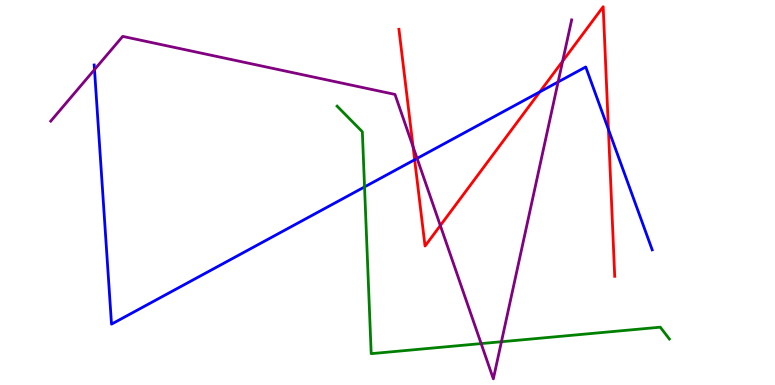[{'lines': ['blue', 'red'], 'intersections': [{'x': 5.35, 'y': 5.85}, {'x': 6.97, 'y': 7.61}, {'x': 7.85, 'y': 6.64}]}, {'lines': ['green', 'red'], 'intersections': []}, {'lines': ['purple', 'red'], 'intersections': [{'x': 5.33, 'y': 6.19}, {'x': 5.68, 'y': 4.14}, {'x': 7.26, 'y': 8.41}]}, {'lines': ['blue', 'green'], 'intersections': [{'x': 4.7, 'y': 5.14}]}, {'lines': ['blue', 'purple'], 'intersections': [{'x': 1.22, 'y': 8.19}, {'x': 5.38, 'y': 5.89}, {'x': 7.2, 'y': 7.87}]}, {'lines': ['green', 'purple'], 'intersections': [{'x': 6.21, 'y': 1.08}, {'x': 6.47, 'y': 1.12}]}]